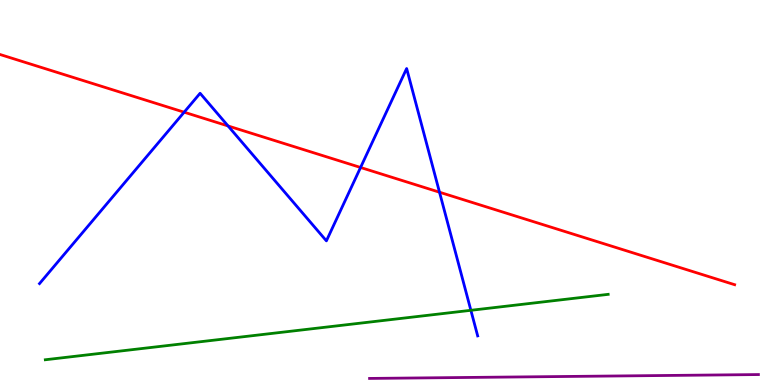[{'lines': ['blue', 'red'], 'intersections': [{'x': 2.38, 'y': 7.09}, {'x': 2.94, 'y': 6.73}, {'x': 4.65, 'y': 5.65}, {'x': 5.67, 'y': 5.01}]}, {'lines': ['green', 'red'], 'intersections': []}, {'lines': ['purple', 'red'], 'intersections': []}, {'lines': ['blue', 'green'], 'intersections': [{'x': 6.08, 'y': 1.94}]}, {'lines': ['blue', 'purple'], 'intersections': []}, {'lines': ['green', 'purple'], 'intersections': []}]